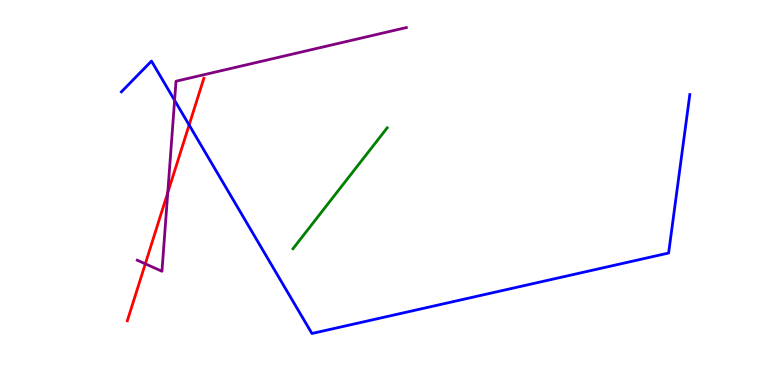[{'lines': ['blue', 'red'], 'intersections': [{'x': 2.44, 'y': 6.75}]}, {'lines': ['green', 'red'], 'intersections': []}, {'lines': ['purple', 'red'], 'intersections': [{'x': 1.87, 'y': 3.15}, {'x': 2.16, 'y': 5.0}]}, {'lines': ['blue', 'green'], 'intersections': []}, {'lines': ['blue', 'purple'], 'intersections': [{'x': 2.25, 'y': 7.39}]}, {'lines': ['green', 'purple'], 'intersections': []}]